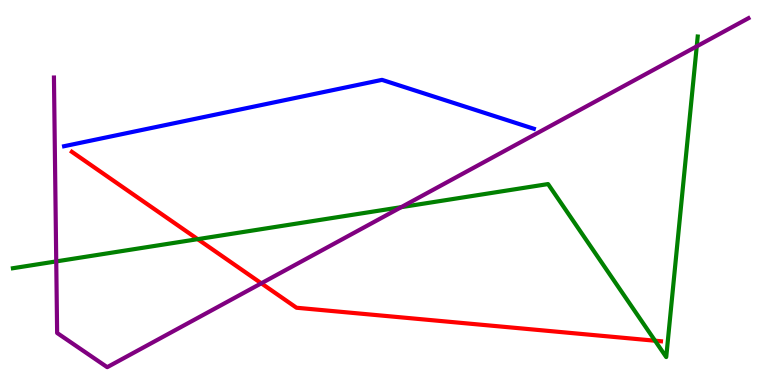[{'lines': ['blue', 'red'], 'intersections': []}, {'lines': ['green', 'red'], 'intersections': [{'x': 2.55, 'y': 3.79}, {'x': 8.45, 'y': 1.15}]}, {'lines': ['purple', 'red'], 'intersections': [{'x': 3.37, 'y': 2.64}]}, {'lines': ['blue', 'green'], 'intersections': []}, {'lines': ['blue', 'purple'], 'intersections': []}, {'lines': ['green', 'purple'], 'intersections': [{'x': 0.726, 'y': 3.21}, {'x': 5.18, 'y': 4.62}, {'x': 8.99, 'y': 8.8}]}]